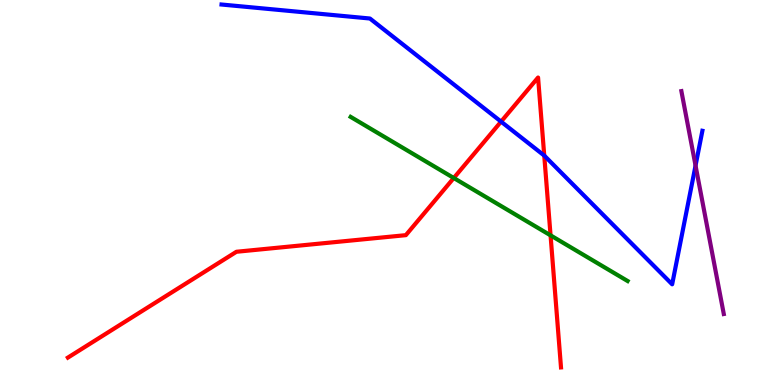[{'lines': ['blue', 'red'], 'intersections': [{'x': 6.47, 'y': 6.84}, {'x': 7.02, 'y': 5.96}]}, {'lines': ['green', 'red'], 'intersections': [{'x': 5.86, 'y': 5.38}, {'x': 7.1, 'y': 3.89}]}, {'lines': ['purple', 'red'], 'intersections': []}, {'lines': ['blue', 'green'], 'intersections': []}, {'lines': ['blue', 'purple'], 'intersections': [{'x': 8.97, 'y': 5.7}]}, {'lines': ['green', 'purple'], 'intersections': []}]